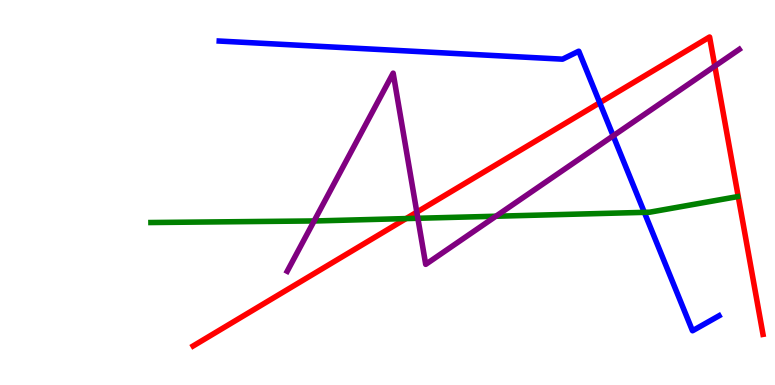[{'lines': ['blue', 'red'], 'intersections': [{'x': 7.74, 'y': 7.33}]}, {'lines': ['green', 'red'], 'intersections': [{'x': 5.24, 'y': 4.32}]}, {'lines': ['purple', 'red'], 'intersections': [{'x': 5.38, 'y': 4.49}, {'x': 9.22, 'y': 8.28}]}, {'lines': ['blue', 'green'], 'intersections': [{'x': 8.31, 'y': 4.48}]}, {'lines': ['blue', 'purple'], 'intersections': [{'x': 7.91, 'y': 6.47}]}, {'lines': ['green', 'purple'], 'intersections': [{'x': 4.05, 'y': 4.26}, {'x': 5.39, 'y': 4.33}, {'x': 6.4, 'y': 4.38}]}]